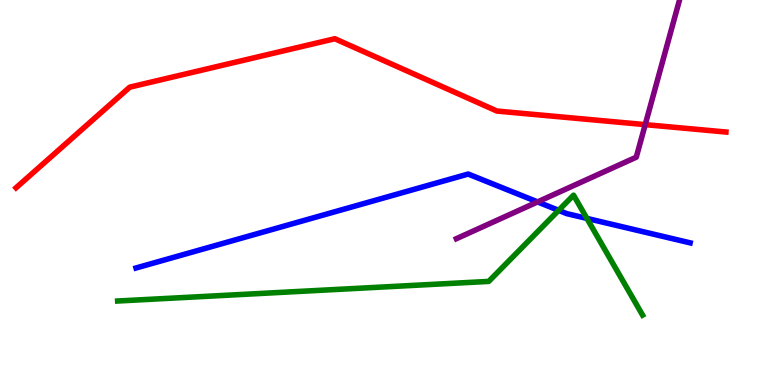[{'lines': ['blue', 'red'], 'intersections': []}, {'lines': ['green', 'red'], 'intersections': []}, {'lines': ['purple', 'red'], 'intersections': [{'x': 8.33, 'y': 6.76}]}, {'lines': ['blue', 'green'], 'intersections': [{'x': 7.21, 'y': 4.54}, {'x': 7.57, 'y': 4.33}]}, {'lines': ['blue', 'purple'], 'intersections': [{'x': 6.94, 'y': 4.76}]}, {'lines': ['green', 'purple'], 'intersections': []}]